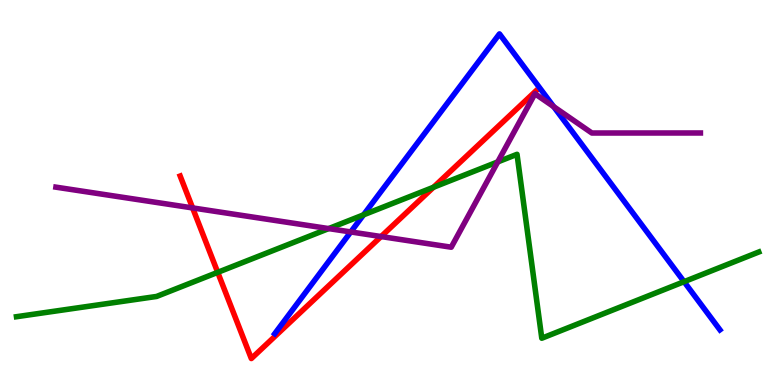[{'lines': ['blue', 'red'], 'intersections': []}, {'lines': ['green', 'red'], 'intersections': [{'x': 2.81, 'y': 2.93}, {'x': 5.59, 'y': 5.14}]}, {'lines': ['purple', 'red'], 'intersections': [{'x': 2.49, 'y': 4.6}, {'x': 4.92, 'y': 3.86}]}, {'lines': ['blue', 'green'], 'intersections': [{'x': 4.69, 'y': 4.42}, {'x': 8.83, 'y': 2.68}]}, {'lines': ['blue', 'purple'], 'intersections': [{'x': 4.53, 'y': 3.98}, {'x': 7.14, 'y': 7.23}]}, {'lines': ['green', 'purple'], 'intersections': [{'x': 4.24, 'y': 4.06}, {'x': 6.42, 'y': 5.79}]}]